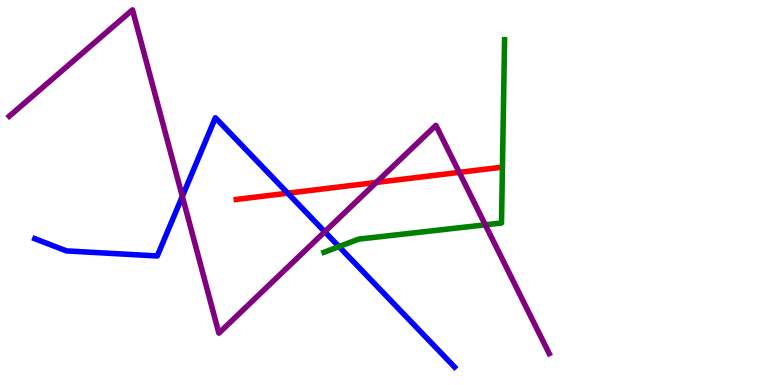[{'lines': ['blue', 'red'], 'intersections': [{'x': 3.71, 'y': 4.98}]}, {'lines': ['green', 'red'], 'intersections': []}, {'lines': ['purple', 'red'], 'intersections': [{'x': 4.86, 'y': 5.26}, {'x': 5.93, 'y': 5.52}]}, {'lines': ['blue', 'green'], 'intersections': [{'x': 4.37, 'y': 3.59}]}, {'lines': ['blue', 'purple'], 'intersections': [{'x': 2.35, 'y': 4.9}, {'x': 4.19, 'y': 3.98}]}, {'lines': ['green', 'purple'], 'intersections': [{'x': 6.26, 'y': 4.16}]}]